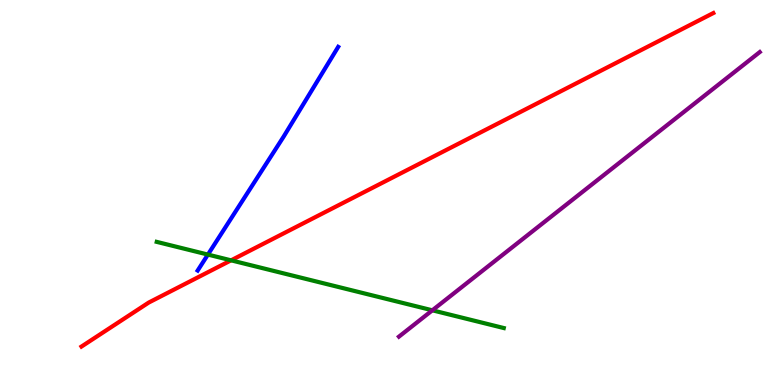[{'lines': ['blue', 'red'], 'intersections': []}, {'lines': ['green', 'red'], 'intersections': [{'x': 2.98, 'y': 3.24}]}, {'lines': ['purple', 'red'], 'intersections': []}, {'lines': ['blue', 'green'], 'intersections': [{'x': 2.68, 'y': 3.39}]}, {'lines': ['blue', 'purple'], 'intersections': []}, {'lines': ['green', 'purple'], 'intersections': [{'x': 5.58, 'y': 1.94}]}]